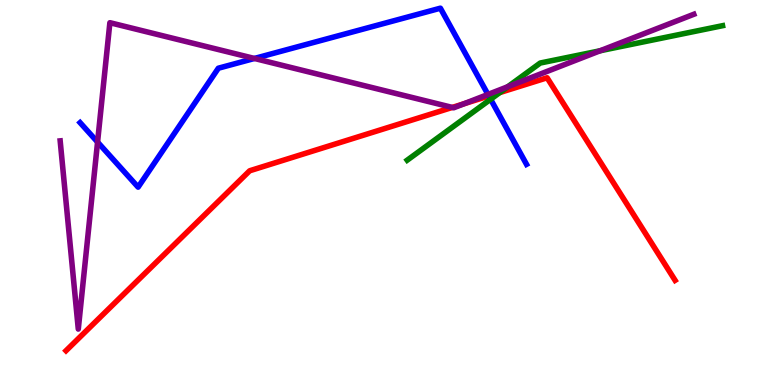[{'lines': ['blue', 'red'], 'intersections': [{'x': 6.31, 'y': 7.51}]}, {'lines': ['green', 'red'], 'intersections': [{'x': 6.45, 'y': 7.6}]}, {'lines': ['purple', 'red'], 'intersections': [{'x': 5.84, 'y': 7.21}, {'x': 5.99, 'y': 7.31}]}, {'lines': ['blue', 'green'], 'intersections': [{'x': 6.33, 'y': 7.42}]}, {'lines': ['blue', 'purple'], 'intersections': [{'x': 1.26, 'y': 6.31}, {'x': 3.28, 'y': 8.48}, {'x': 6.3, 'y': 7.55}]}, {'lines': ['green', 'purple'], 'intersections': [{'x': 6.55, 'y': 7.75}, {'x': 7.74, 'y': 8.68}]}]